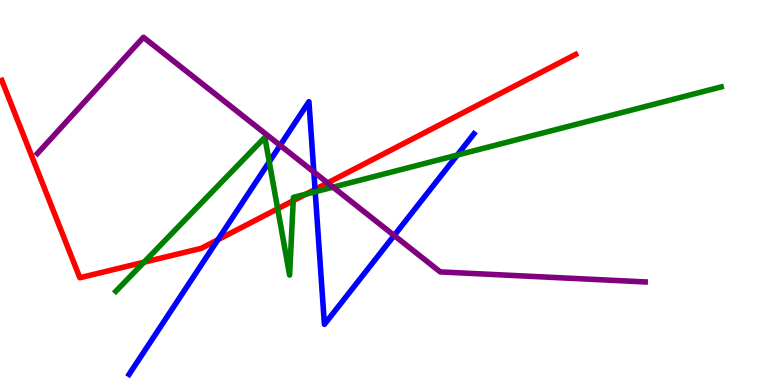[{'lines': ['blue', 'red'], 'intersections': [{'x': 2.81, 'y': 3.77}, {'x': 4.06, 'y': 5.08}]}, {'lines': ['green', 'red'], 'intersections': [{'x': 1.86, 'y': 3.19}, {'x': 3.58, 'y': 4.58}, {'x': 3.78, 'y': 4.79}, {'x': 3.95, 'y': 4.96}]}, {'lines': ['purple', 'red'], 'intersections': [{'x': 4.23, 'y': 5.25}]}, {'lines': ['blue', 'green'], 'intersections': [{'x': 3.47, 'y': 5.8}, {'x': 4.07, 'y': 5.02}, {'x': 5.9, 'y': 5.97}]}, {'lines': ['blue', 'purple'], 'intersections': [{'x': 3.61, 'y': 6.22}, {'x': 4.05, 'y': 5.53}, {'x': 5.09, 'y': 3.88}]}, {'lines': ['green', 'purple'], 'intersections': [{'x': 4.3, 'y': 5.14}]}]